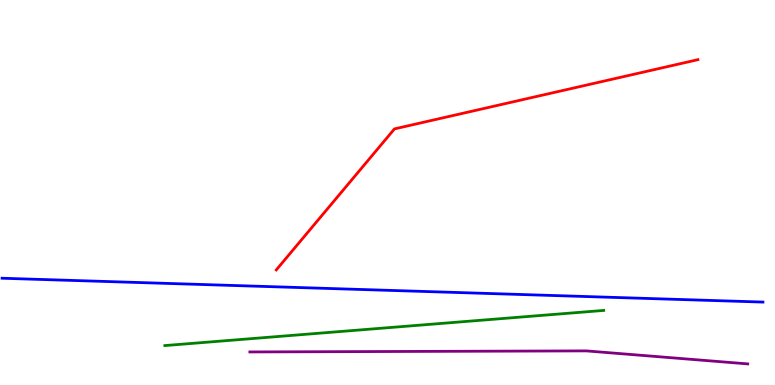[{'lines': ['blue', 'red'], 'intersections': []}, {'lines': ['green', 'red'], 'intersections': []}, {'lines': ['purple', 'red'], 'intersections': []}, {'lines': ['blue', 'green'], 'intersections': []}, {'lines': ['blue', 'purple'], 'intersections': []}, {'lines': ['green', 'purple'], 'intersections': []}]